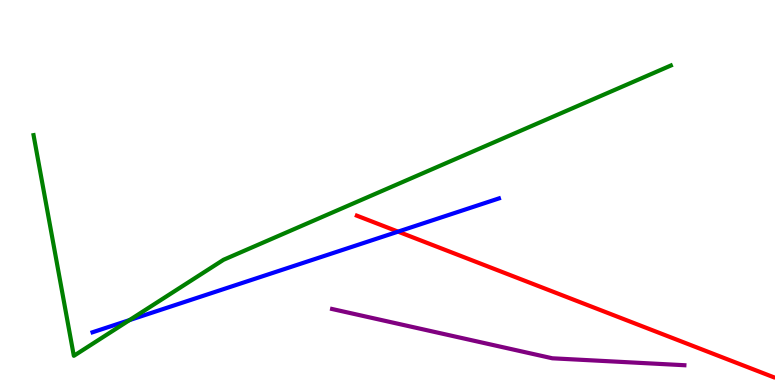[{'lines': ['blue', 'red'], 'intersections': [{'x': 5.14, 'y': 3.98}]}, {'lines': ['green', 'red'], 'intersections': []}, {'lines': ['purple', 'red'], 'intersections': []}, {'lines': ['blue', 'green'], 'intersections': [{'x': 1.67, 'y': 1.69}]}, {'lines': ['blue', 'purple'], 'intersections': []}, {'lines': ['green', 'purple'], 'intersections': []}]